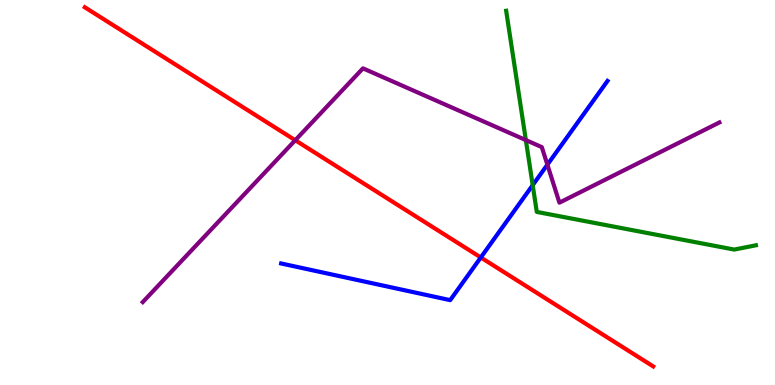[{'lines': ['blue', 'red'], 'intersections': [{'x': 6.2, 'y': 3.31}]}, {'lines': ['green', 'red'], 'intersections': []}, {'lines': ['purple', 'red'], 'intersections': [{'x': 3.81, 'y': 6.36}]}, {'lines': ['blue', 'green'], 'intersections': [{'x': 6.87, 'y': 5.19}]}, {'lines': ['blue', 'purple'], 'intersections': [{'x': 7.06, 'y': 5.72}]}, {'lines': ['green', 'purple'], 'intersections': [{'x': 6.79, 'y': 6.36}]}]